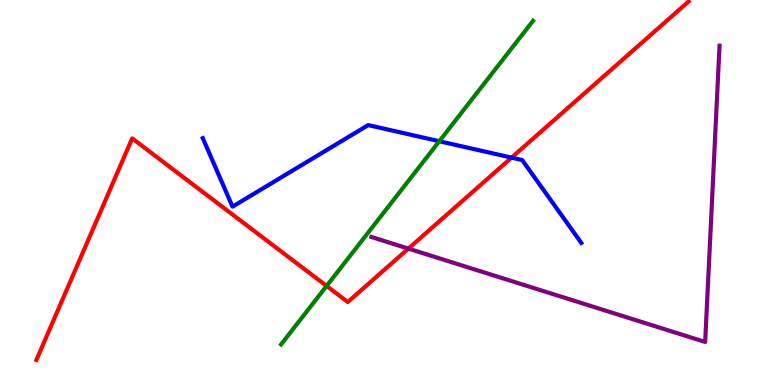[{'lines': ['blue', 'red'], 'intersections': [{'x': 6.6, 'y': 5.91}]}, {'lines': ['green', 'red'], 'intersections': [{'x': 4.21, 'y': 2.57}]}, {'lines': ['purple', 'red'], 'intersections': [{'x': 5.27, 'y': 3.54}]}, {'lines': ['blue', 'green'], 'intersections': [{'x': 5.67, 'y': 6.33}]}, {'lines': ['blue', 'purple'], 'intersections': []}, {'lines': ['green', 'purple'], 'intersections': []}]